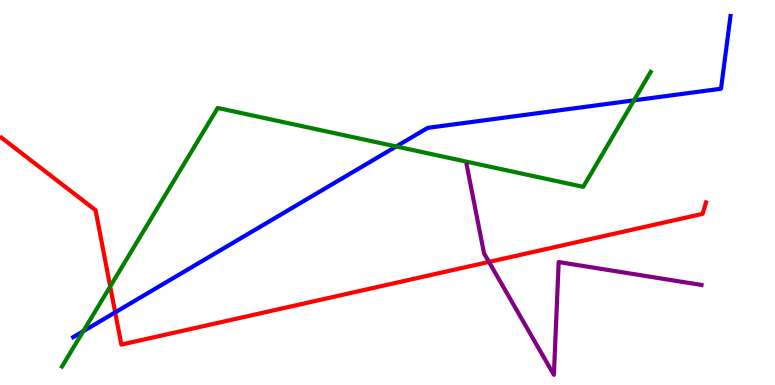[{'lines': ['blue', 'red'], 'intersections': [{'x': 1.49, 'y': 1.89}]}, {'lines': ['green', 'red'], 'intersections': [{'x': 1.42, 'y': 2.56}]}, {'lines': ['purple', 'red'], 'intersections': [{'x': 6.31, 'y': 3.2}]}, {'lines': ['blue', 'green'], 'intersections': [{'x': 1.07, 'y': 1.4}, {'x': 5.11, 'y': 6.2}, {'x': 8.18, 'y': 7.39}]}, {'lines': ['blue', 'purple'], 'intersections': []}, {'lines': ['green', 'purple'], 'intersections': []}]